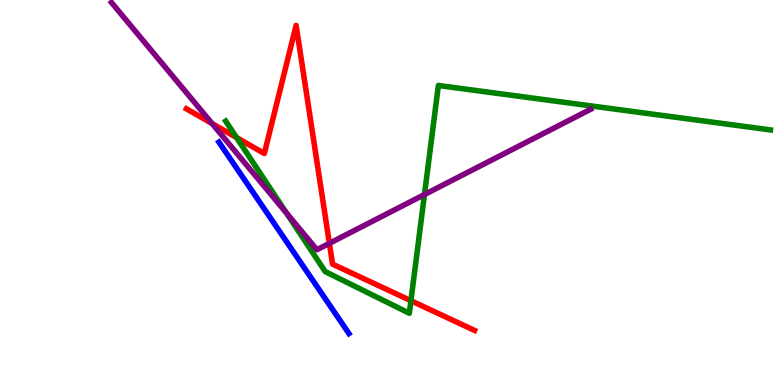[{'lines': ['blue', 'red'], 'intersections': []}, {'lines': ['green', 'red'], 'intersections': [{'x': 3.05, 'y': 6.43}, {'x': 5.3, 'y': 2.19}]}, {'lines': ['purple', 'red'], 'intersections': [{'x': 2.74, 'y': 6.79}, {'x': 4.25, 'y': 3.68}]}, {'lines': ['blue', 'green'], 'intersections': []}, {'lines': ['blue', 'purple'], 'intersections': []}, {'lines': ['green', 'purple'], 'intersections': [{'x': 3.7, 'y': 4.46}, {'x': 5.48, 'y': 4.95}]}]